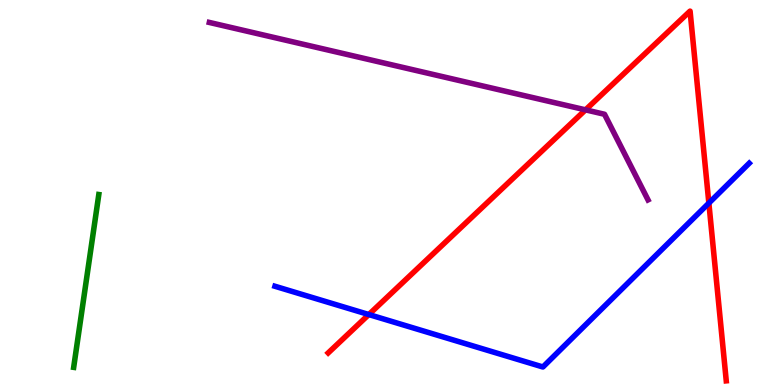[{'lines': ['blue', 'red'], 'intersections': [{'x': 4.76, 'y': 1.83}, {'x': 9.15, 'y': 4.72}]}, {'lines': ['green', 'red'], 'intersections': []}, {'lines': ['purple', 'red'], 'intersections': [{'x': 7.56, 'y': 7.15}]}, {'lines': ['blue', 'green'], 'intersections': []}, {'lines': ['blue', 'purple'], 'intersections': []}, {'lines': ['green', 'purple'], 'intersections': []}]